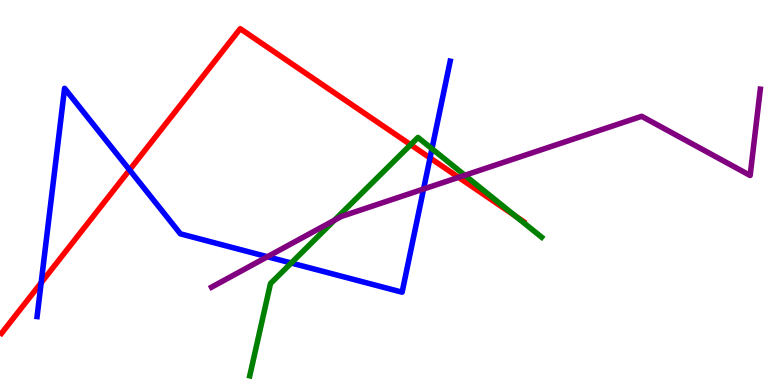[{'lines': ['blue', 'red'], 'intersections': [{'x': 0.531, 'y': 2.66}, {'x': 1.67, 'y': 5.59}, {'x': 5.55, 'y': 5.9}]}, {'lines': ['green', 'red'], 'intersections': [{'x': 5.3, 'y': 6.24}, {'x': 6.65, 'y': 4.39}]}, {'lines': ['purple', 'red'], 'intersections': [{'x': 5.92, 'y': 5.39}]}, {'lines': ['blue', 'green'], 'intersections': [{'x': 3.76, 'y': 3.17}, {'x': 5.57, 'y': 6.14}]}, {'lines': ['blue', 'purple'], 'intersections': [{'x': 3.45, 'y': 3.33}, {'x': 5.47, 'y': 5.09}]}, {'lines': ['green', 'purple'], 'intersections': [{'x': 4.32, 'y': 4.28}, {'x': 6.0, 'y': 5.45}]}]